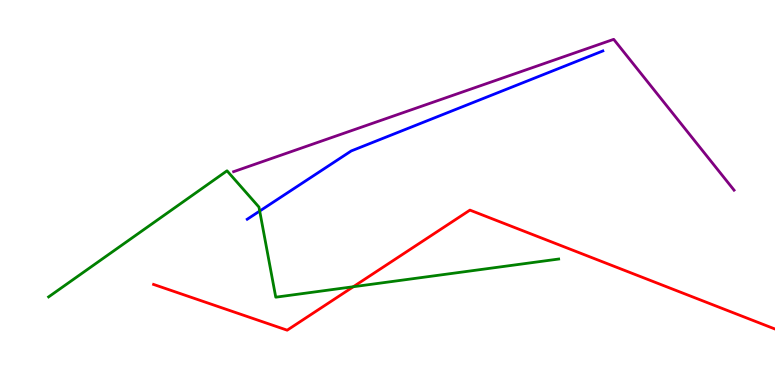[{'lines': ['blue', 'red'], 'intersections': []}, {'lines': ['green', 'red'], 'intersections': [{'x': 4.56, 'y': 2.55}]}, {'lines': ['purple', 'red'], 'intersections': []}, {'lines': ['blue', 'green'], 'intersections': [{'x': 3.35, 'y': 4.52}]}, {'lines': ['blue', 'purple'], 'intersections': []}, {'lines': ['green', 'purple'], 'intersections': []}]